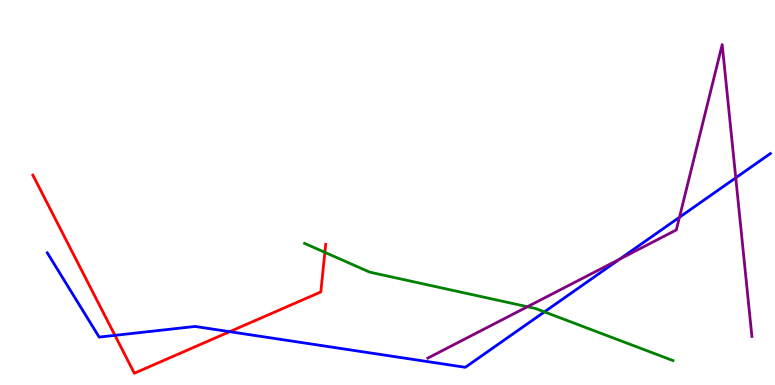[{'lines': ['blue', 'red'], 'intersections': [{'x': 1.48, 'y': 1.29}, {'x': 2.96, 'y': 1.39}]}, {'lines': ['green', 'red'], 'intersections': [{'x': 4.19, 'y': 3.45}]}, {'lines': ['purple', 'red'], 'intersections': []}, {'lines': ['blue', 'green'], 'intersections': [{'x': 7.02, 'y': 1.9}]}, {'lines': ['blue', 'purple'], 'intersections': [{'x': 8.0, 'y': 3.27}, {'x': 8.77, 'y': 4.36}, {'x': 9.49, 'y': 5.38}]}, {'lines': ['green', 'purple'], 'intersections': [{'x': 6.81, 'y': 2.03}]}]